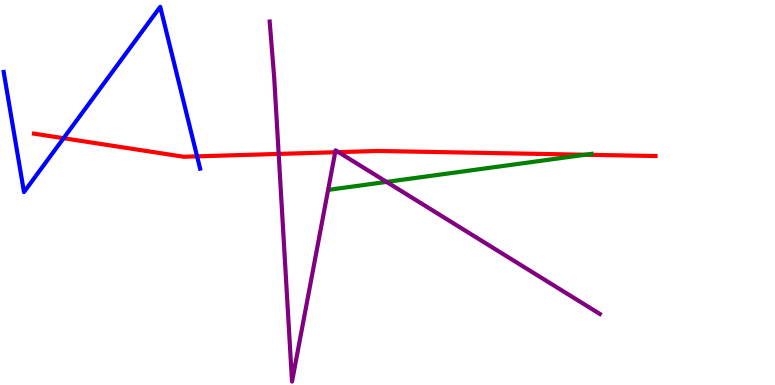[{'lines': ['blue', 'red'], 'intersections': [{'x': 0.821, 'y': 6.41}, {'x': 2.54, 'y': 5.94}]}, {'lines': ['green', 'red'], 'intersections': [{'x': 7.55, 'y': 5.98}]}, {'lines': ['purple', 'red'], 'intersections': [{'x': 3.6, 'y': 6.0}, {'x': 4.33, 'y': 6.05}, {'x': 4.37, 'y': 6.05}]}, {'lines': ['blue', 'green'], 'intersections': []}, {'lines': ['blue', 'purple'], 'intersections': []}, {'lines': ['green', 'purple'], 'intersections': [{'x': 4.99, 'y': 5.28}]}]